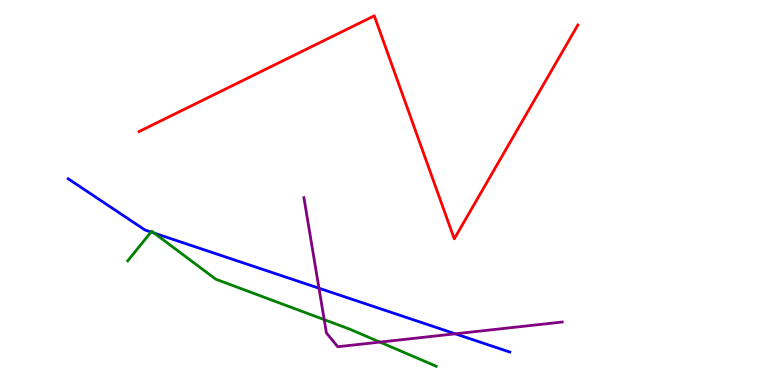[{'lines': ['blue', 'red'], 'intersections': []}, {'lines': ['green', 'red'], 'intersections': []}, {'lines': ['purple', 'red'], 'intersections': []}, {'lines': ['blue', 'green'], 'intersections': [{'x': 1.95, 'y': 3.97}, {'x': 1.99, 'y': 3.95}]}, {'lines': ['blue', 'purple'], 'intersections': [{'x': 4.12, 'y': 2.51}, {'x': 5.87, 'y': 1.33}]}, {'lines': ['green', 'purple'], 'intersections': [{'x': 4.18, 'y': 1.7}, {'x': 4.9, 'y': 1.11}]}]